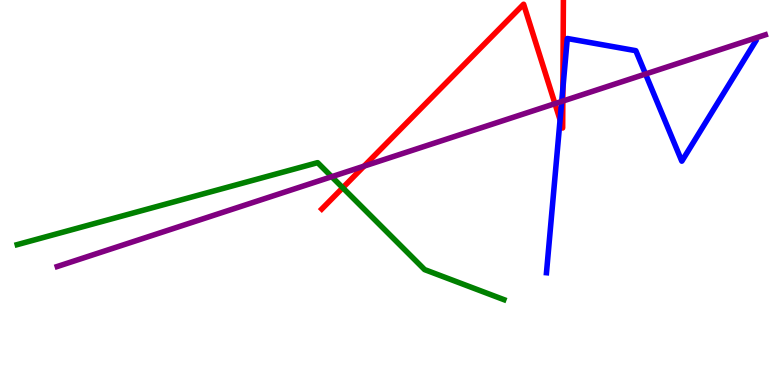[{'lines': ['blue', 'red'], 'intersections': [{'x': 7.23, 'y': 6.89}, {'x': 7.26, 'y': 7.71}]}, {'lines': ['green', 'red'], 'intersections': [{'x': 4.42, 'y': 5.12}]}, {'lines': ['purple', 'red'], 'intersections': [{'x': 4.7, 'y': 5.69}, {'x': 7.16, 'y': 7.31}, {'x': 7.26, 'y': 7.37}]}, {'lines': ['blue', 'green'], 'intersections': []}, {'lines': ['blue', 'purple'], 'intersections': [{'x': 7.25, 'y': 7.36}, {'x': 8.33, 'y': 8.08}]}, {'lines': ['green', 'purple'], 'intersections': [{'x': 4.28, 'y': 5.41}]}]